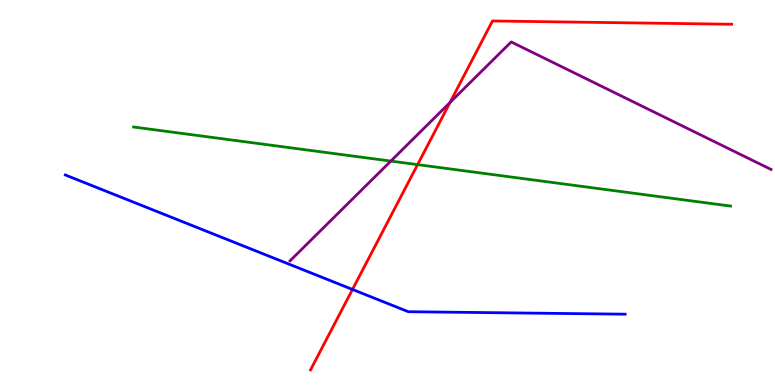[{'lines': ['blue', 'red'], 'intersections': [{'x': 4.55, 'y': 2.48}]}, {'lines': ['green', 'red'], 'intersections': [{'x': 5.39, 'y': 5.72}]}, {'lines': ['purple', 'red'], 'intersections': [{'x': 5.81, 'y': 7.34}]}, {'lines': ['blue', 'green'], 'intersections': []}, {'lines': ['blue', 'purple'], 'intersections': []}, {'lines': ['green', 'purple'], 'intersections': [{'x': 5.04, 'y': 5.82}]}]